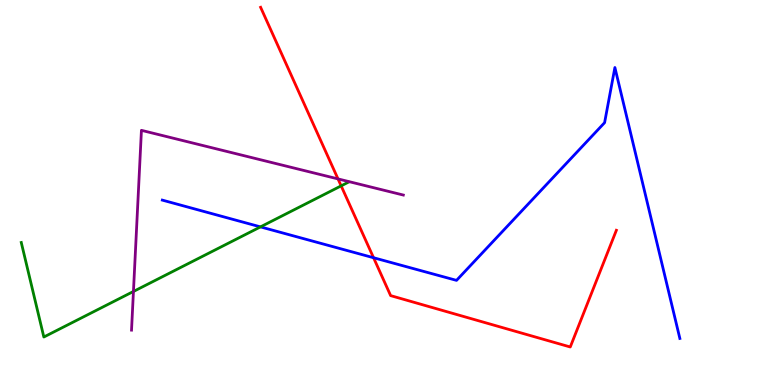[{'lines': ['blue', 'red'], 'intersections': [{'x': 4.82, 'y': 3.31}]}, {'lines': ['green', 'red'], 'intersections': [{'x': 4.4, 'y': 5.17}]}, {'lines': ['purple', 'red'], 'intersections': [{'x': 4.36, 'y': 5.35}]}, {'lines': ['blue', 'green'], 'intersections': [{'x': 3.36, 'y': 4.11}]}, {'lines': ['blue', 'purple'], 'intersections': []}, {'lines': ['green', 'purple'], 'intersections': [{'x': 1.72, 'y': 2.43}]}]